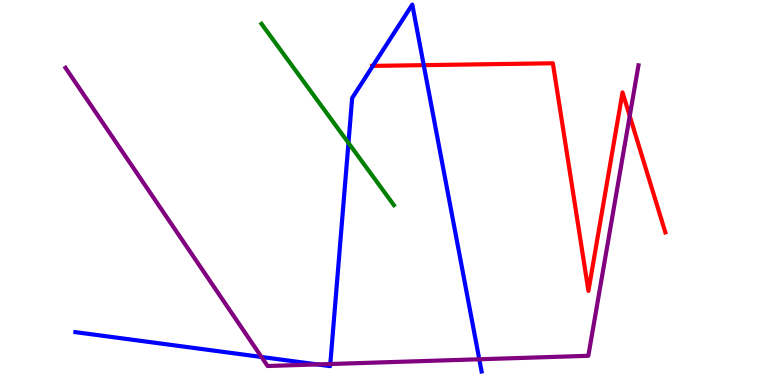[{'lines': ['blue', 'red'], 'intersections': [{'x': 4.81, 'y': 8.29}, {'x': 5.47, 'y': 8.31}]}, {'lines': ['green', 'red'], 'intersections': []}, {'lines': ['purple', 'red'], 'intersections': [{'x': 8.13, 'y': 6.99}]}, {'lines': ['blue', 'green'], 'intersections': [{'x': 4.5, 'y': 6.29}]}, {'lines': ['blue', 'purple'], 'intersections': [{'x': 3.37, 'y': 0.728}, {'x': 4.09, 'y': 0.535}, {'x': 4.26, 'y': 0.545}, {'x': 6.18, 'y': 0.668}]}, {'lines': ['green', 'purple'], 'intersections': []}]